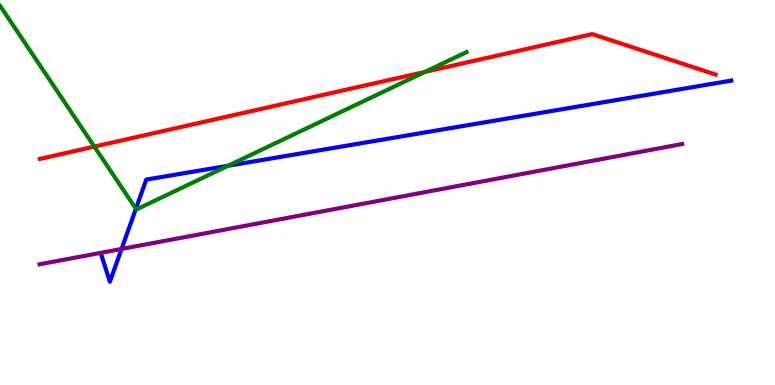[{'lines': ['blue', 'red'], 'intersections': []}, {'lines': ['green', 'red'], 'intersections': [{'x': 1.22, 'y': 6.19}, {'x': 5.48, 'y': 8.13}]}, {'lines': ['purple', 'red'], 'intersections': []}, {'lines': ['blue', 'green'], 'intersections': [{'x': 1.75, 'y': 4.58}, {'x': 2.94, 'y': 5.69}]}, {'lines': ['blue', 'purple'], 'intersections': [{'x': 1.57, 'y': 3.53}]}, {'lines': ['green', 'purple'], 'intersections': []}]